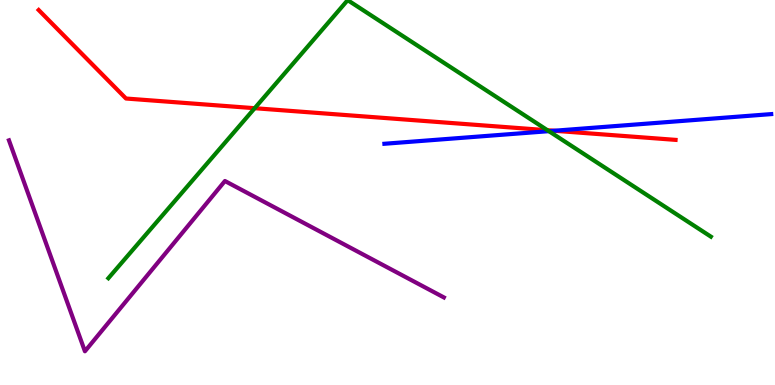[{'lines': ['blue', 'red'], 'intersections': [{'x': 7.15, 'y': 6.6}]}, {'lines': ['green', 'red'], 'intersections': [{'x': 3.29, 'y': 7.19}, {'x': 7.06, 'y': 6.62}]}, {'lines': ['purple', 'red'], 'intersections': []}, {'lines': ['blue', 'green'], 'intersections': [{'x': 7.08, 'y': 6.59}]}, {'lines': ['blue', 'purple'], 'intersections': []}, {'lines': ['green', 'purple'], 'intersections': []}]